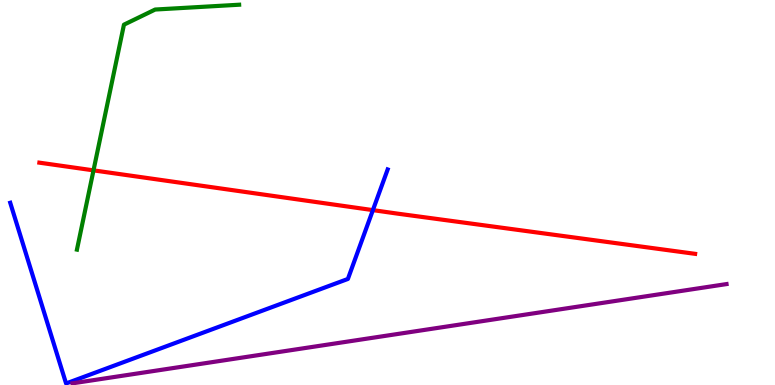[{'lines': ['blue', 'red'], 'intersections': [{'x': 4.81, 'y': 4.54}]}, {'lines': ['green', 'red'], 'intersections': [{'x': 1.21, 'y': 5.57}]}, {'lines': ['purple', 'red'], 'intersections': []}, {'lines': ['blue', 'green'], 'intersections': []}, {'lines': ['blue', 'purple'], 'intersections': []}, {'lines': ['green', 'purple'], 'intersections': []}]